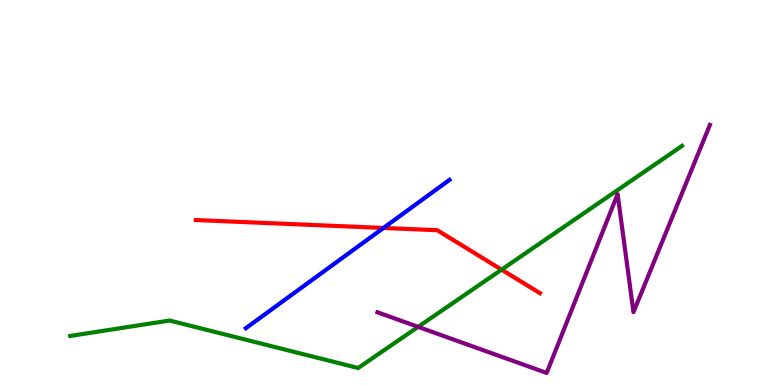[{'lines': ['blue', 'red'], 'intersections': [{'x': 4.95, 'y': 4.08}]}, {'lines': ['green', 'red'], 'intersections': [{'x': 6.47, 'y': 3.0}]}, {'lines': ['purple', 'red'], 'intersections': []}, {'lines': ['blue', 'green'], 'intersections': []}, {'lines': ['blue', 'purple'], 'intersections': []}, {'lines': ['green', 'purple'], 'intersections': [{'x': 5.4, 'y': 1.51}]}]